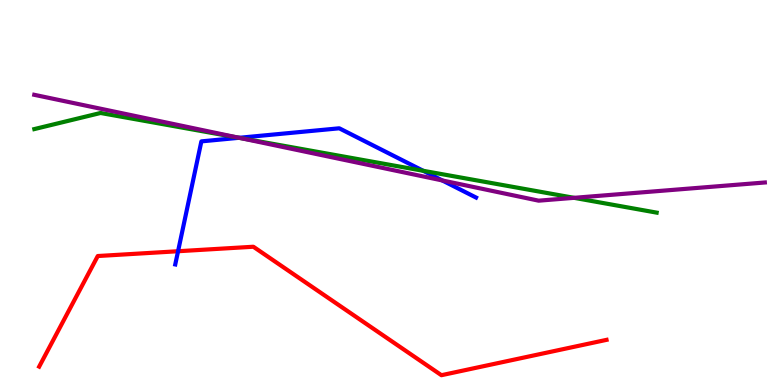[{'lines': ['blue', 'red'], 'intersections': [{'x': 2.3, 'y': 3.47}]}, {'lines': ['green', 'red'], 'intersections': []}, {'lines': ['purple', 'red'], 'intersections': []}, {'lines': ['blue', 'green'], 'intersections': [{'x': 3.08, 'y': 6.42}, {'x': 5.46, 'y': 5.56}]}, {'lines': ['blue', 'purple'], 'intersections': [{'x': 3.09, 'y': 6.42}, {'x': 5.71, 'y': 5.31}]}, {'lines': ['green', 'purple'], 'intersections': [{'x': 3.09, 'y': 6.42}, {'x': 7.41, 'y': 4.86}]}]